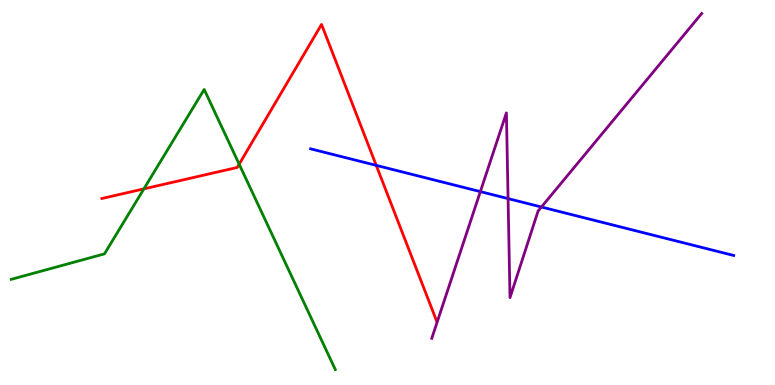[{'lines': ['blue', 'red'], 'intersections': [{'x': 4.85, 'y': 5.7}]}, {'lines': ['green', 'red'], 'intersections': [{'x': 1.86, 'y': 5.09}, {'x': 3.09, 'y': 5.74}]}, {'lines': ['purple', 'red'], 'intersections': []}, {'lines': ['blue', 'green'], 'intersections': []}, {'lines': ['blue', 'purple'], 'intersections': [{'x': 6.2, 'y': 5.02}, {'x': 6.56, 'y': 4.84}, {'x': 6.99, 'y': 4.62}]}, {'lines': ['green', 'purple'], 'intersections': []}]